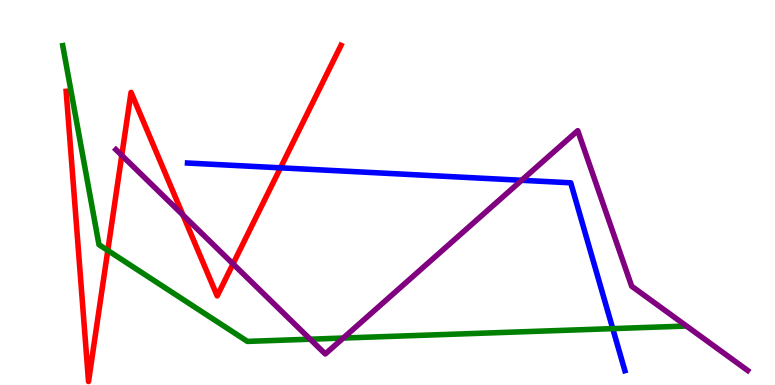[{'lines': ['blue', 'red'], 'intersections': [{'x': 3.62, 'y': 5.64}]}, {'lines': ['green', 'red'], 'intersections': [{'x': 1.39, 'y': 3.49}]}, {'lines': ['purple', 'red'], 'intersections': [{'x': 1.57, 'y': 5.97}, {'x': 2.36, 'y': 4.41}, {'x': 3.01, 'y': 3.15}]}, {'lines': ['blue', 'green'], 'intersections': [{'x': 7.91, 'y': 1.46}]}, {'lines': ['blue', 'purple'], 'intersections': [{'x': 6.73, 'y': 5.32}]}, {'lines': ['green', 'purple'], 'intersections': [{'x': 4.0, 'y': 1.19}, {'x': 4.43, 'y': 1.22}]}]